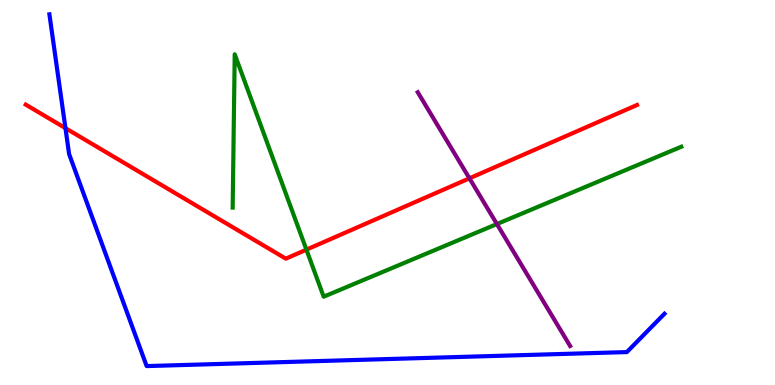[{'lines': ['blue', 'red'], 'intersections': [{'x': 0.845, 'y': 6.67}]}, {'lines': ['green', 'red'], 'intersections': [{'x': 3.95, 'y': 3.52}]}, {'lines': ['purple', 'red'], 'intersections': [{'x': 6.06, 'y': 5.37}]}, {'lines': ['blue', 'green'], 'intersections': []}, {'lines': ['blue', 'purple'], 'intersections': []}, {'lines': ['green', 'purple'], 'intersections': [{'x': 6.41, 'y': 4.18}]}]